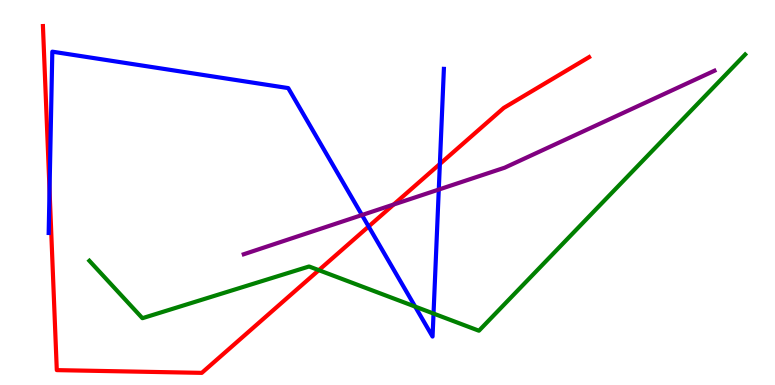[{'lines': ['blue', 'red'], 'intersections': [{'x': 0.639, 'y': 5.07}, {'x': 4.76, 'y': 4.12}, {'x': 5.68, 'y': 5.74}]}, {'lines': ['green', 'red'], 'intersections': [{'x': 4.11, 'y': 2.98}]}, {'lines': ['purple', 'red'], 'intersections': [{'x': 5.08, 'y': 4.69}]}, {'lines': ['blue', 'green'], 'intersections': [{'x': 5.36, 'y': 2.04}, {'x': 5.59, 'y': 1.86}]}, {'lines': ['blue', 'purple'], 'intersections': [{'x': 4.67, 'y': 4.41}, {'x': 5.66, 'y': 5.08}]}, {'lines': ['green', 'purple'], 'intersections': []}]